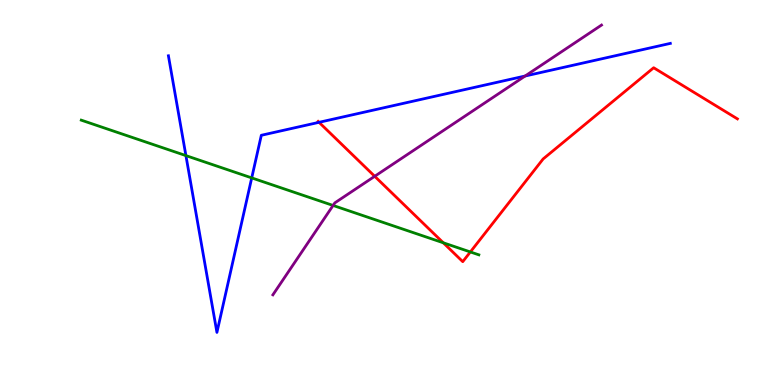[{'lines': ['blue', 'red'], 'intersections': [{'x': 4.12, 'y': 6.82}]}, {'lines': ['green', 'red'], 'intersections': [{'x': 5.72, 'y': 3.69}, {'x': 6.07, 'y': 3.46}]}, {'lines': ['purple', 'red'], 'intersections': [{'x': 4.83, 'y': 5.42}]}, {'lines': ['blue', 'green'], 'intersections': [{'x': 2.4, 'y': 5.96}, {'x': 3.25, 'y': 5.38}]}, {'lines': ['blue', 'purple'], 'intersections': [{'x': 6.78, 'y': 8.03}]}, {'lines': ['green', 'purple'], 'intersections': [{'x': 4.3, 'y': 4.66}]}]